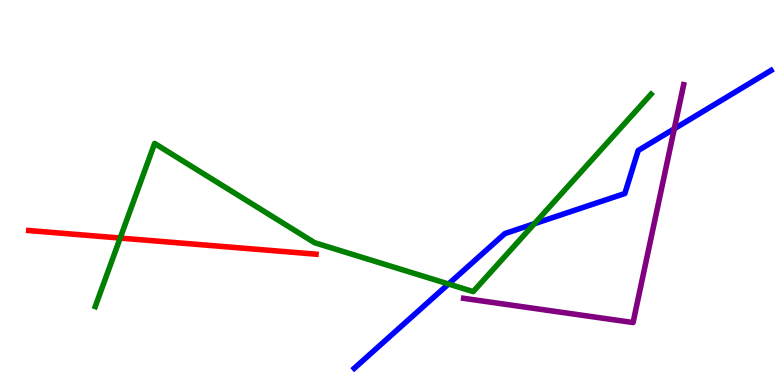[{'lines': ['blue', 'red'], 'intersections': []}, {'lines': ['green', 'red'], 'intersections': [{'x': 1.55, 'y': 3.82}]}, {'lines': ['purple', 'red'], 'intersections': []}, {'lines': ['blue', 'green'], 'intersections': [{'x': 5.79, 'y': 2.62}, {'x': 6.89, 'y': 4.19}]}, {'lines': ['blue', 'purple'], 'intersections': [{'x': 8.7, 'y': 6.66}]}, {'lines': ['green', 'purple'], 'intersections': []}]